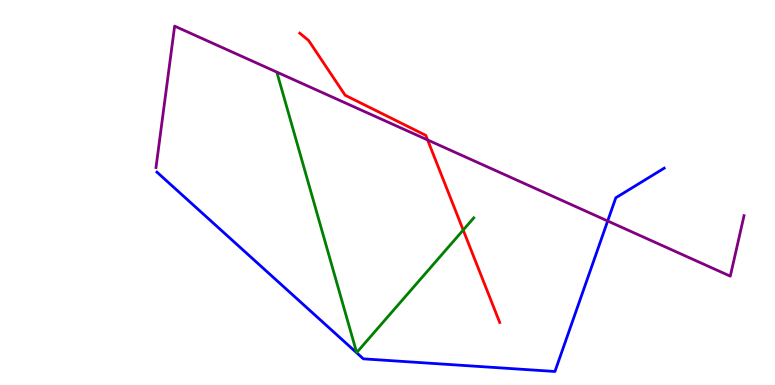[{'lines': ['blue', 'red'], 'intersections': []}, {'lines': ['green', 'red'], 'intersections': [{'x': 5.98, 'y': 4.02}]}, {'lines': ['purple', 'red'], 'intersections': [{'x': 5.52, 'y': 6.36}]}, {'lines': ['blue', 'green'], 'intersections': []}, {'lines': ['blue', 'purple'], 'intersections': [{'x': 7.84, 'y': 4.26}]}, {'lines': ['green', 'purple'], 'intersections': []}]